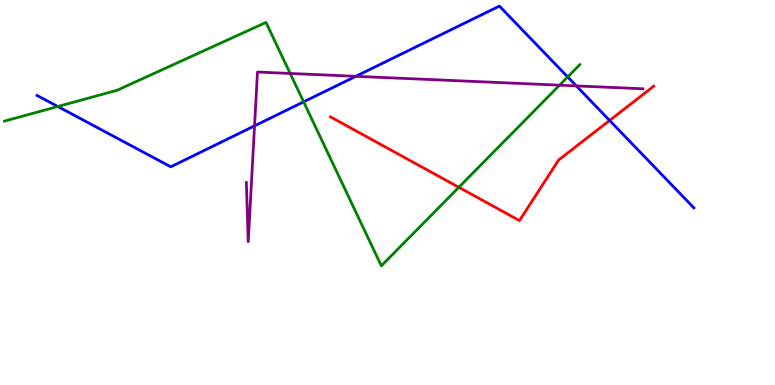[{'lines': ['blue', 'red'], 'intersections': [{'x': 7.87, 'y': 6.87}]}, {'lines': ['green', 'red'], 'intersections': [{'x': 5.92, 'y': 5.14}]}, {'lines': ['purple', 'red'], 'intersections': []}, {'lines': ['blue', 'green'], 'intersections': [{'x': 0.746, 'y': 7.23}, {'x': 3.92, 'y': 7.35}, {'x': 7.32, 'y': 8.0}]}, {'lines': ['blue', 'purple'], 'intersections': [{'x': 3.28, 'y': 6.73}, {'x': 4.59, 'y': 8.02}, {'x': 7.44, 'y': 7.77}]}, {'lines': ['green', 'purple'], 'intersections': [{'x': 3.74, 'y': 8.09}, {'x': 7.22, 'y': 7.79}]}]